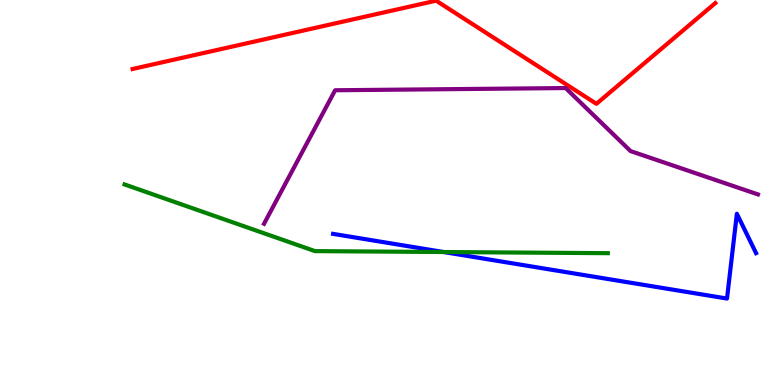[{'lines': ['blue', 'red'], 'intersections': []}, {'lines': ['green', 'red'], 'intersections': []}, {'lines': ['purple', 'red'], 'intersections': []}, {'lines': ['blue', 'green'], 'intersections': [{'x': 5.72, 'y': 3.45}]}, {'lines': ['blue', 'purple'], 'intersections': []}, {'lines': ['green', 'purple'], 'intersections': []}]